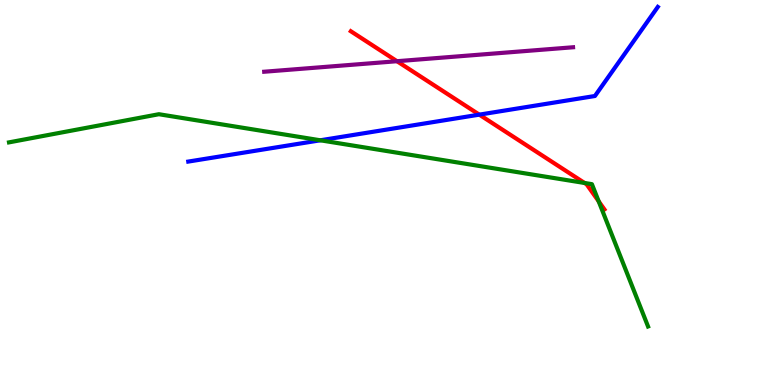[{'lines': ['blue', 'red'], 'intersections': [{'x': 6.18, 'y': 7.02}]}, {'lines': ['green', 'red'], 'intersections': [{'x': 7.54, 'y': 5.25}, {'x': 7.72, 'y': 4.77}]}, {'lines': ['purple', 'red'], 'intersections': [{'x': 5.12, 'y': 8.41}]}, {'lines': ['blue', 'green'], 'intersections': [{'x': 4.13, 'y': 6.36}]}, {'lines': ['blue', 'purple'], 'intersections': []}, {'lines': ['green', 'purple'], 'intersections': []}]